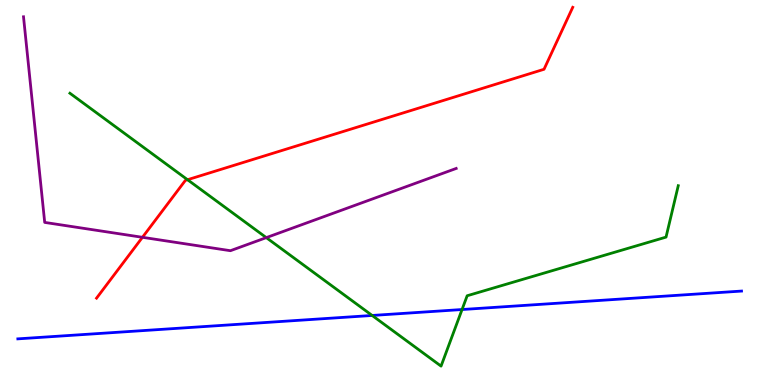[{'lines': ['blue', 'red'], 'intersections': []}, {'lines': ['green', 'red'], 'intersections': [{'x': 2.42, 'y': 5.33}]}, {'lines': ['purple', 'red'], 'intersections': [{'x': 1.84, 'y': 3.84}]}, {'lines': ['blue', 'green'], 'intersections': [{'x': 4.8, 'y': 1.81}, {'x': 5.96, 'y': 1.96}]}, {'lines': ['blue', 'purple'], 'intersections': []}, {'lines': ['green', 'purple'], 'intersections': [{'x': 3.44, 'y': 3.83}]}]